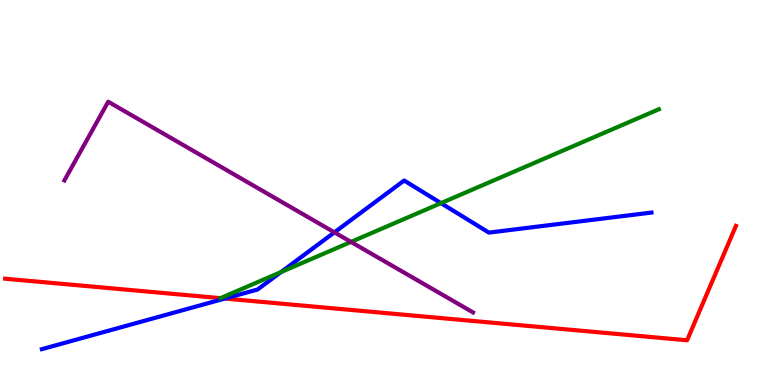[{'lines': ['blue', 'red'], 'intersections': [{'x': 2.9, 'y': 2.25}]}, {'lines': ['green', 'red'], 'intersections': [{'x': 2.84, 'y': 2.26}]}, {'lines': ['purple', 'red'], 'intersections': []}, {'lines': ['blue', 'green'], 'intersections': [{'x': 3.63, 'y': 2.93}, {'x': 5.69, 'y': 4.72}]}, {'lines': ['blue', 'purple'], 'intersections': [{'x': 4.32, 'y': 3.96}]}, {'lines': ['green', 'purple'], 'intersections': [{'x': 4.53, 'y': 3.72}]}]